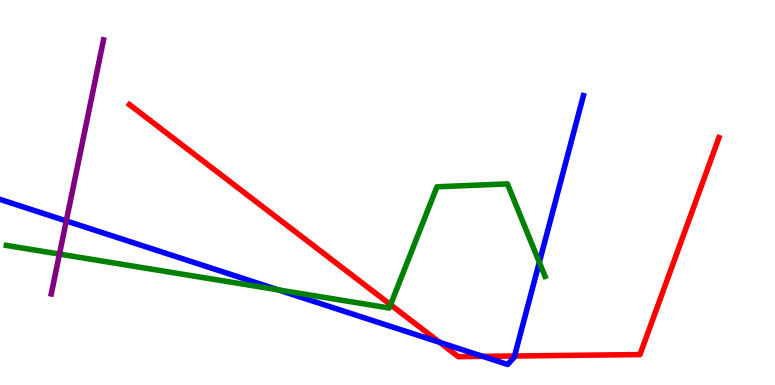[{'lines': ['blue', 'red'], 'intersections': [{'x': 5.67, 'y': 1.11}, {'x': 6.23, 'y': 0.744}, {'x': 6.64, 'y': 0.753}]}, {'lines': ['green', 'red'], 'intersections': [{'x': 5.04, 'y': 2.08}]}, {'lines': ['purple', 'red'], 'intersections': []}, {'lines': ['blue', 'green'], 'intersections': [{'x': 3.59, 'y': 2.47}, {'x': 6.96, 'y': 3.19}]}, {'lines': ['blue', 'purple'], 'intersections': [{'x': 0.855, 'y': 4.26}]}, {'lines': ['green', 'purple'], 'intersections': [{'x': 0.767, 'y': 3.4}]}]